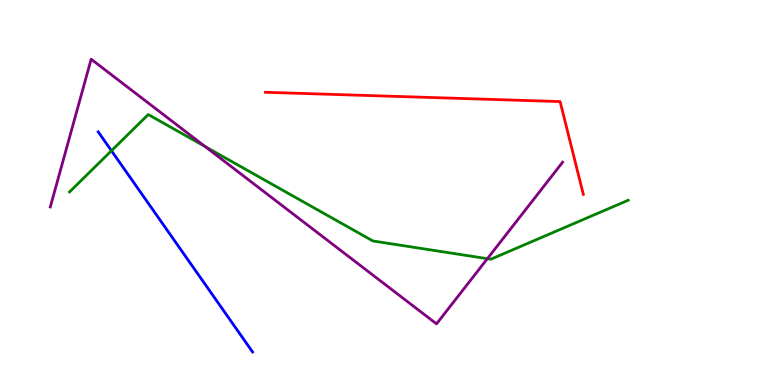[{'lines': ['blue', 'red'], 'intersections': []}, {'lines': ['green', 'red'], 'intersections': []}, {'lines': ['purple', 'red'], 'intersections': []}, {'lines': ['blue', 'green'], 'intersections': [{'x': 1.44, 'y': 6.08}]}, {'lines': ['blue', 'purple'], 'intersections': []}, {'lines': ['green', 'purple'], 'intersections': [{'x': 2.65, 'y': 6.19}, {'x': 6.29, 'y': 3.28}]}]